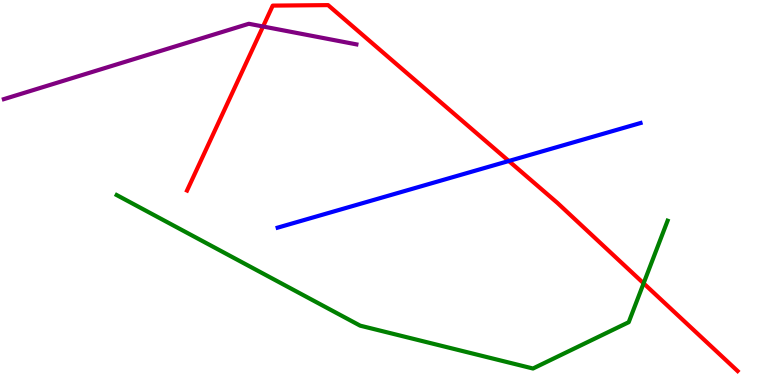[{'lines': ['blue', 'red'], 'intersections': [{'x': 6.57, 'y': 5.82}]}, {'lines': ['green', 'red'], 'intersections': [{'x': 8.3, 'y': 2.64}]}, {'lines': ['purple', 'red'], 'intersections': [{'x': 3.39, 'y': 9.31}]}, {'lines': ['blue', 'green'], 'intersections': []}, {'lines': ['blue', 'purple'], 'intersections': []}, {'lines': ['green', 'purple'], 'intersections': []}]